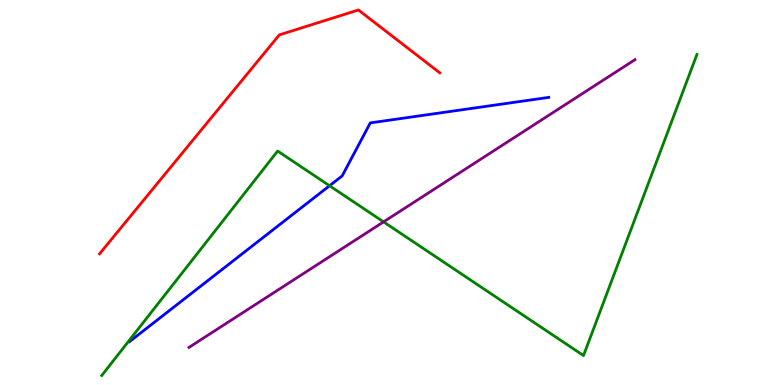[{'lines': ['blue', 'red'], 'intersections': []}, {'lines': ['green', 'red'], 'intersections': []}, {'lines': ['purple', 'red'], 'intersections': []}, {'lines': ['blue', 'green'], 'intersections': [{'x': 4.25, 'y': 5.18}]}, {'lines': ['blue', 'purple'], 'intersections': []}, {'lines': ['green', 'purple'], 'intersections': [{'x': 4.95, 'y': 4.24}]}]